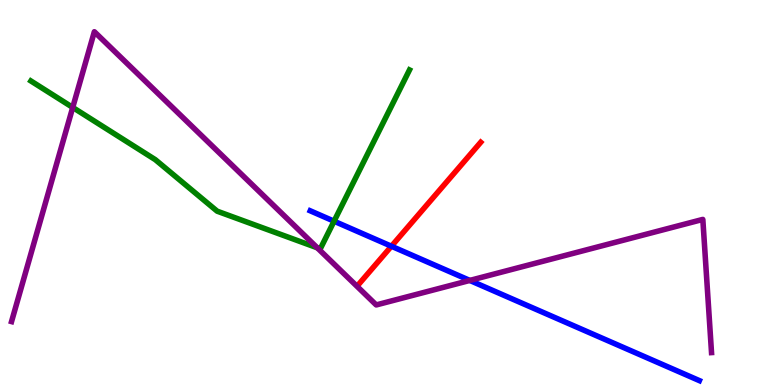[{'lines': ['blue', 'red'], 'intersections': [{'x': 5.05, 'y': 3.6}]}, {'lines': ['green', 'red'], 'intersections': []}, {'lines': ['purple', 'red'], 'intersections': []}, {'lines': ['blue', 'green'], 'intersections': [{'x': 4.31, 'y': 4.25}]}, {'lines': ['blue', 'purple'], 'intersections': [{'x': 6.06, 'y': 2.72}]}, {'lines': ['green', 'purple'], 'intersections': [{'x': 0.938, 'y': 7.21}, {'x': 4.09, 'y': 3.56}]}]